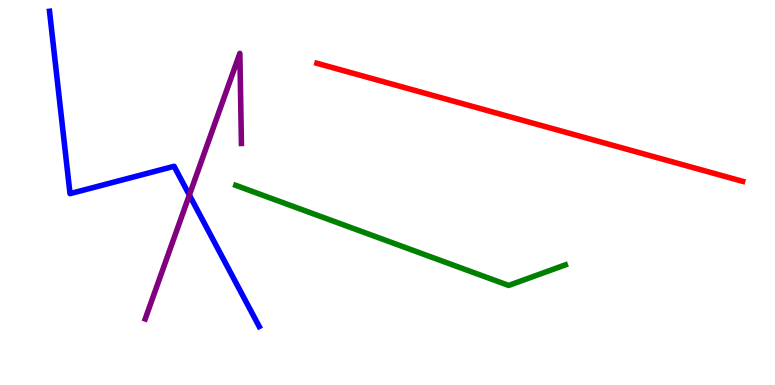[{'lines': ['blue', 'red'], 'intersections': []}, {'lines': ['green', 'red'], 'intersections': []}, {'lines': ['purple', 'red'], 'intersections': []}, {'lines': ['blue', 'green'], 'intersections': []}, {'lines': ['blue', 'purple'], 'intersections': [{'x': 2.44, 'y': 4.93}]}, {'lines': ['green', 'purple'], 'intersections': []}]